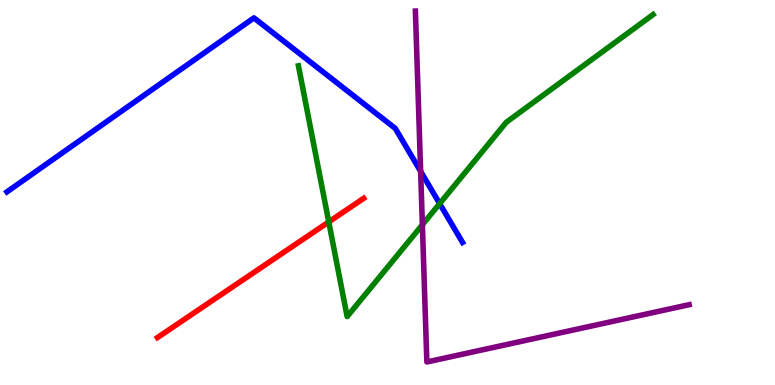[{'lines': ['blue', 'red'], 'intersections': []}, {'lines': ['green', 'red'], 'intersections': [{'x': 4.24, 'y': 4.24}]}, {'lines': ['purple', 'red'], 'intersections': []}, {'lines': ['blue', 'green'], 'intersections': [{'x': 5.67, 'y': 4.71}]}, {'lines': ['blue', 'purple'], 'intersections': [{'x': 5.43, 'y': 5.55}]}, {'lines': ['green', 'purple'], 'intersections': [{'x': 5.45, 'y': 4.16}]}]